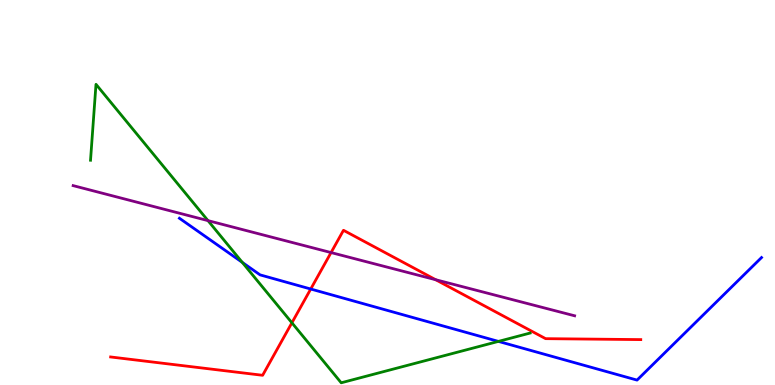[{'lines': ['blue', 'red'], 'intersections': [{'x': 4.01, 'y': 2.49}]}, {'lines': ['green', 'red'], 'intersections': [{'x': 3.77, 'y': 1.62}]}, {'lines': ['purple', 'red'], 'intersections': [{'x': 4.27, 'y': 3.44}, {'x': 5.62, 'y': 2.73}]}, {'lines': ['blue', 'green'], 'intersections': [{'x': 3.13, 'y': 3.19}, {'x': 6.43, 'y': 1.13}]}, {'lines': ['blue', 'purple'], 'intersections': []}, {'lines': ['green', 'purple'], 'intersections': [{'x': 2.68, 'y': 4.27}]}]